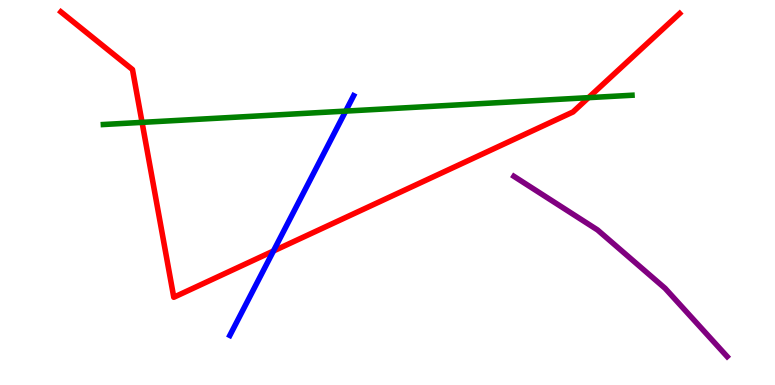[{'lines': ['blue', 'red'], 'intersections': [{'x': 3.53, 'y': 3.48}]}, {'lines': ['green', 'red'], 'intersections': [{'x': 1.83, 'y': 6.82}, {'x': 7.59, 'y': 7.46}]}, {'lines': ['purple', 'red'], 'intersections': []}, {'lines': ['blue', 'green'], 'intersections': [{'x': 4.46, 'y': 7.11}]}, {'lines': ['blue', 'purple'], 'intersections': []}, {'lines': ['green', 'purple'], 'intersections': []}]